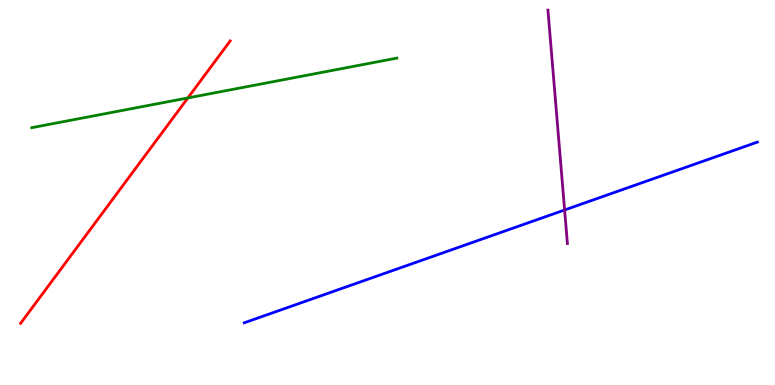[{'lines': ['blue', 'red'], 'intersections': []}, {'lines': ['green', 'red'], 'intersections': [{'x': 2.42, 'y': 7.46}]}, {'lines': ['purple', 'red'], 'intersections': []}, {'lines': ['blue', 'green'], 'intersections': []}, {'lines': ['blue', 'purple'], 'intersections': [{'x': 7.29, 'y': 4.55}]}, {'lines': ['green', 'purple'], 'intersections': []}]